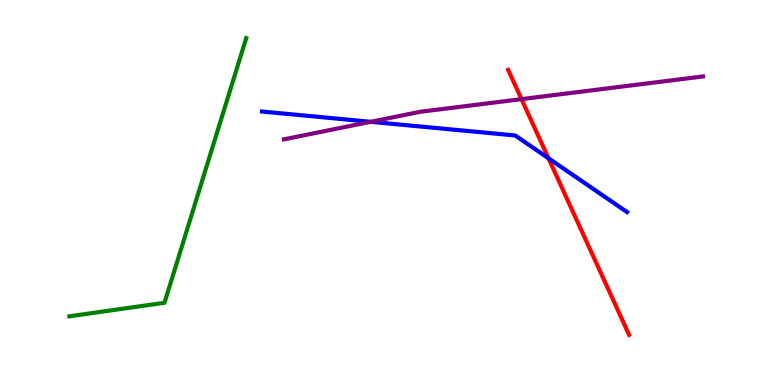[{'lines': ['blue', 'red'], 'intersections': [{'x': 7.08, 'y': 5.89}]}, {'lines': ['green', 'red'], 'intersections': []}, {'lines': ['purple', 'red'], 'intersections': [{'x': 6.73, 'y': 7.42}]}, {'lines': ['blue', 'green'], 'intersections': []}, {'lines': ['blue', 'purple'], 'intersections': [{'x': 4.78, 'y': 6.84}]}, {'lines': ['green', 'purple'], 'intersections': []}]